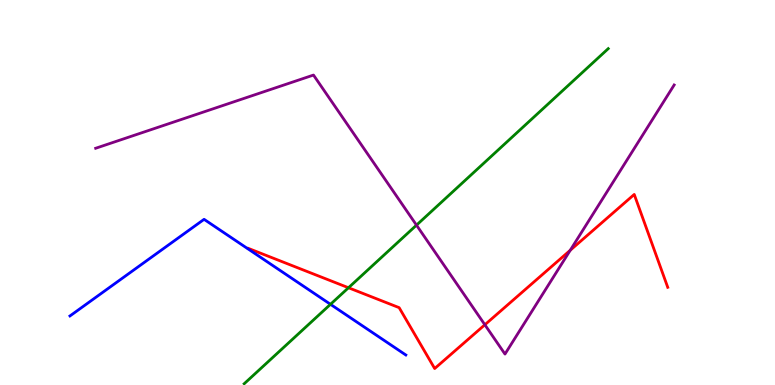[{'lines': ['blue', 'red'], 'intersections': []}, {'lines': ['green', 'red'], 'intersections': [{'x': 4.5, 'y': 2.53}]}, {'lines': ['purple', 'red'], 'intersections': [{'x': 6.26, 'y': 1.56}, {'x': 7.36, 'y': 3.5}]}, {'lines': ['blue', 'green'], 'intersections': [{'x': 4.26, 'y': 2.1}]}, {'lines': ['blue', 'purple'], 'intersections': []}, {'lines': ['green', 'purple'], 'intersections': [{'x': 5.37, 'y': 4.15}]}]